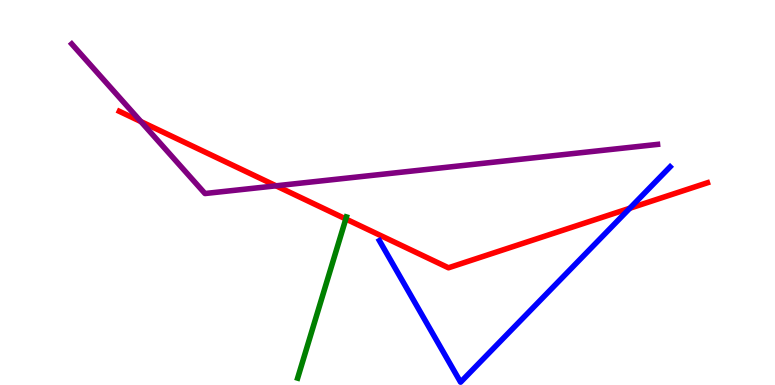[{'lines': ['blue', 'red'], 'intersections': [{'x': 8.13, 'y': 4.59}]}, {'lines': ['green', 'red'], 'intersections': [{'x': 4.46, 'y': 4.31}]}, {'lines': ['purple', 'red'], 'intersections': [{'x': 1.82, 'y': 6.84}, {'x': 3.56, 'y': 5.17}]}, {'lines': ['blue', 'green'], 'intersections': []}, {'lines': ['blue', 'purple'], 'intersections': []}, {'lines': ['green', 'purple'], 'intersections': []}]